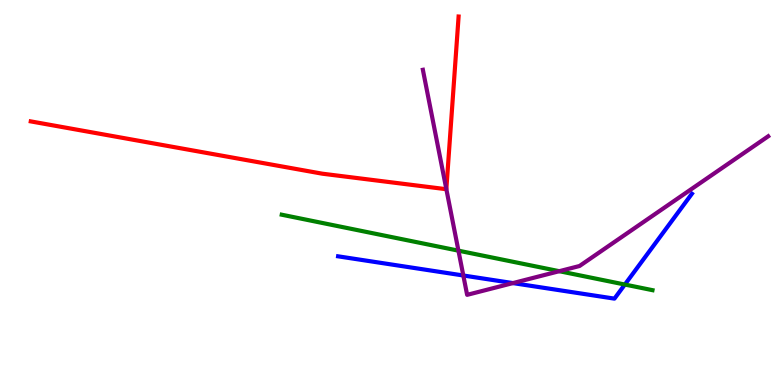[{'lines': ['blue', 'red'], 'intersections': []}, {'lines': ['green', 'red'], 'intersections': []}, {'lines': ['purple', 'red'], 'intersections': [{'x': 5.76, 'y': 5.09}]}, {'lines': ['blue', 'green'], 'intersections': [{'x': 8.06, 'y': 2.61}]}, {'lines': ['blue', 'purple'], 'intersections': [{'x': 5.98, 'y': 2.84}, {'x': 6.62, 'y': 2.65}]}, {'lines': ['green', 'purple'], 'intersections': [{'x': 5.92, 'y': 3.49}, {'x': 7.22, 'y': 2.96}]}]